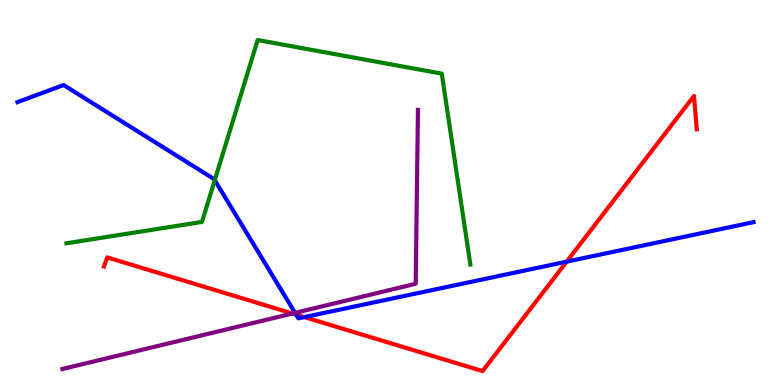[{'lines': ['blue', 'red'], 'intersections': [{'x': 3.82, 'y': 1.83}, {'x': 3.93, 'y': 1.76}, {'x': 7.31, 'y': 3.2}]}, {'lines': ['green', 'red'], 'intersections': []}, {'lines': ['purple', 'red'], 'intersections': [{'x': 3.77, 'y': 1.86}]}, {'lines': ['blue', 'green'], 'intersections': [{'x': 2.77, 'y': 5.32}]}, {'lines': ['blue', 'purple'], 'intersections': [{'x': 3.81, 'y': 1.87}]}, {'lines': ['green', 'purple'], 'intersections': []}]